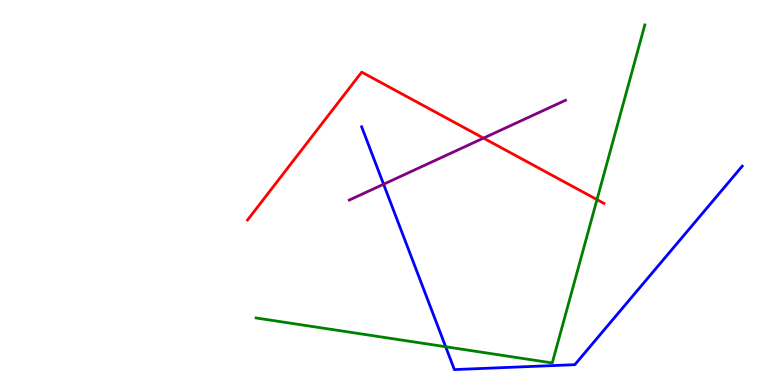[{'lines': ['blue', 'red'], 'intersections': []}, {'lines': ['green', 'red'], 'intersections': [{'x': 7.7, 'y': 4.82}]}, {'lines': ['purple', 'red'], 'intersections': [{'x': 6.24, 'y': 6.41}]}, {'lines': ['blue', 'green'], 'intersections': [{'x': 5.75, 'y': 0.994}]}, {'lines': ['blue', 'purple'], 'intersections': [{'x': 4.95, 'y': 5.21}]}, {'lines': ['green', 'purple'], 'intersections': []}]